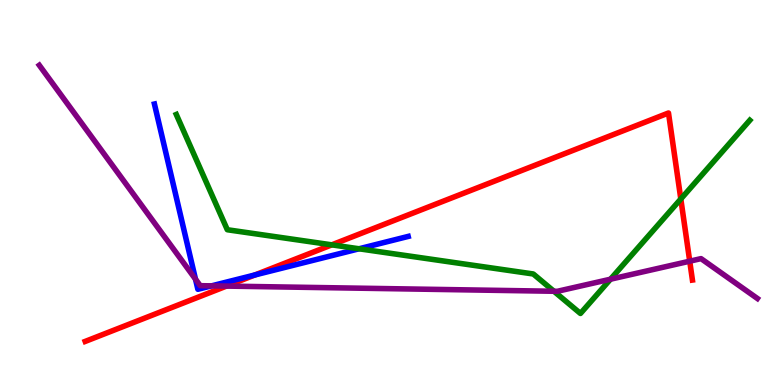[{'lines': ['blue', 'red'], 'intersections': [{'x': 3.29, 'y': 2.86}]}, {'lines': ['green', 'red'], 'intersections': [{'x': 4.28, 'y': 3.64}, {'x': 8.78, 'y': 4.83}]}, {'lines': ['purple', 'red'], 'intersections': [{'x': 2.92, 'y': 2.57}, {'x': 8.9, 'y': 3.22}]}, {'lines': ['blue', 'green'], 'intersections': [{'x': 4.63, 'y': 3.54}]}, {'lines': ['blue', 'purple'], 'intersections': [{'x': 2.52, 'y': 2.75}, {'x': 2.73, 'y': 2.58}]}, {'lines': ['green', 'purple'], 'intersections': [{'x': 7.15, 'y': 2.43}, {'x': 7.88, 'y': 2.75}]}]